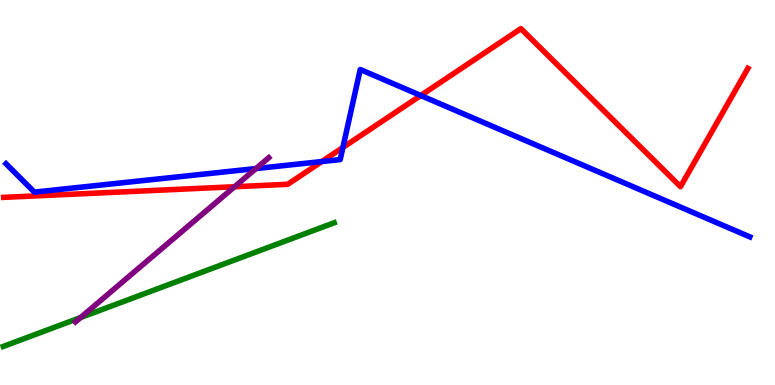[{'lines': ['blue', 'red'], 'intersections': [{'x': 4.15, 'y': 5.8}, {'x': 4.42, 'y': 6.17}, {'x': 5.43, 'y': 7.52}]}, {'lines': ['green', 'red'], 'intersections': []}, {'lines': ['purple', 'red'], 'intersections': [{'x': 3.03, 'y': 5.15}]}, {'lines': ['blue', 'green'], 'intersections': []}, {'lines': ['blue', 'purple'], 'intersections': [{'x': 3.3, 'y': 5.62}]}, {'lines': ['green', 'purple'], 'intersections': [{'x': 1.04, 'y': 1.75}]}]